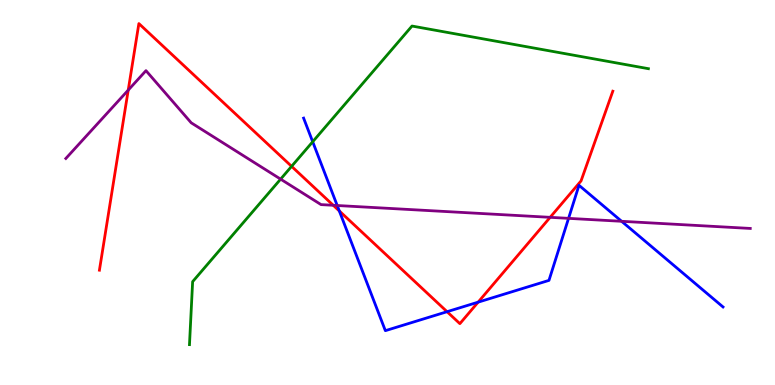[{'lines': ['blue', 'red'], 'intersections': [{'x': 4.38, 'y': 4.52}, {'x': 5.77, 'y': 1.9}, {'x': 6.17, 'y': 2.15}]}, {'lines': ['green', 'red'], 'intersections': [{'x': 3.76, 'y': 5.68}]}, {'lines': ['purple', 'red'], 'intersections': [{'x': 1.65, 'y': 7.66}, {'x': 4.3, 'y': 4.67}, {'x': 7.1, 'y': 4.36}]}, {'lines': ['blue', 'green'], 'intersections': [{'x': 4.03, 'y': 6.32}]}, {'lines': ['blue', 'purple'], 'intersections': [{'x': 4.35, 'y': 4.66}, {'x': 7.34, 'y': 4.33}, {'x': 8.02, 'y': 4.25}]}, {'lines': ['green', 'purple'], 'intersections': [{'x': 3.62, 'y': 5.35}]}]